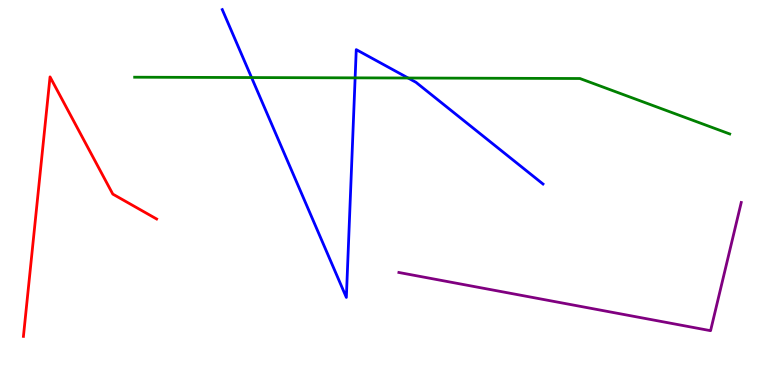[{'lines': ['blue', 'red'], 'intersections': []}, {'lines': ['green', 'red'], 'intersections': []}, {'lines': ['purple', 'red'], 'intersections': []}, {'lines': ['blue', 'green'], 'intersections': [{'x': 3.25, 'y': 7.99}, {'x': 4.58, 'y': 7.98}, {'x': 5.27, 'y': 7.97}]}, {'lines': ['blue', 'purple'], 'intersections': []}, {'lines': ['green', 'purple'], 'intersections': []}]